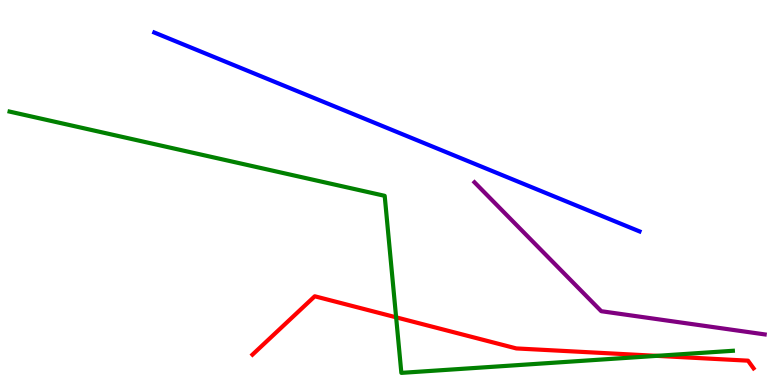[{'lines': ['blue', 'red'], 'intersections': []}, {'lines': ['green', 'red'], 'intersections': [{'x': 5.11, 'y': 1.76}, {'x': 8.47, 'y': 0.757}]}, {'lines': ['purple', 'red'], 'intersections': []}, {'lines': ['blue', 'green'], 'intersections': []}, {'lines': ['blue', 'purple'], 'intersections': []}, {'lines': ['green', 'purple'], 'intersections': []}]